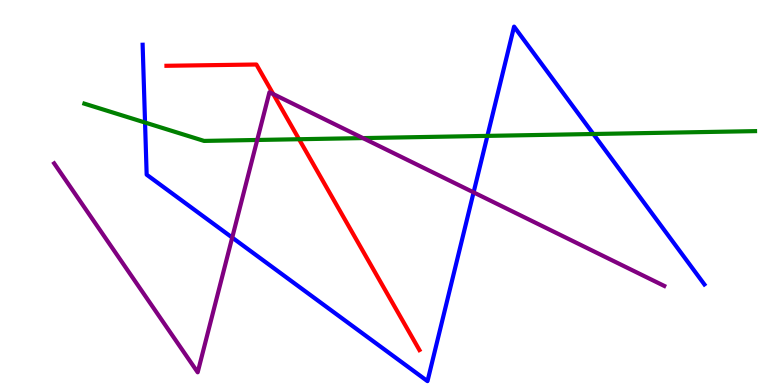[{'lines': ['blue', 'red'], 'intersections': []}, {'lines': ['green', 'red'], 'intersections': [{'x': 3.86, 'y': 6.38}]}, {'lines': ['purple', 'red'], 'intersections': [{'x': 3.53, 'y': 7.56}]}, {'lines': ['blue', 'green'], 'intersections': [{'x': 1.87, 'y': 6.82}, {'x': 6.29, 'y': 6.47}, {'x': 7.66, 'y': 6.52}]}, {'lines': ['blue', 'purple'], 'intersections': [{'x': 3.0, 'y': 3.83}, {'x': 6.11, 'y': 5.0}]}, {'lines': ['green', 'purple'], 'intersections': [{'x': 3.32, 'y': 6.36}, {'x': 4.68, 'y': 6.41}]}]